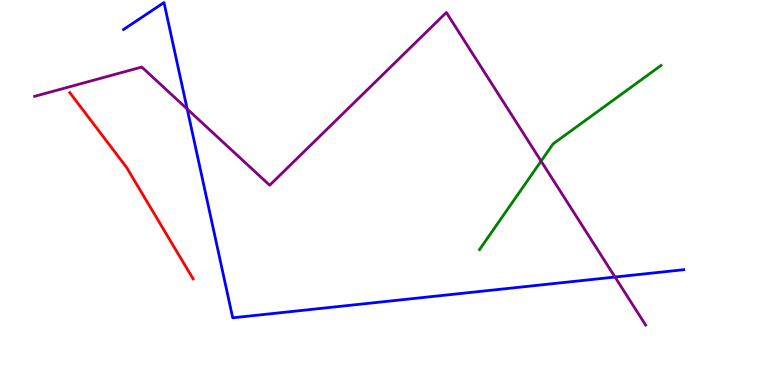[{'lines': ['blue', 'red'], 'intersections': []}, {'lines': ['green', 'red'], 'intersections': []}, {'lines': ['purple', 'red'], 'intersections': []}, {'lines': ['blue', 'green'], 'intersections': []}, {'lines': ['blue', 'purple'], 'intersections': [{'x': 2.42, 'y': 7.17}, {'x': 7.94, 'y': 2.8}]}, {'lines': ['green', 'purple'], 'intersections': [{'x': 6.98, 'y': 5.82}]}]